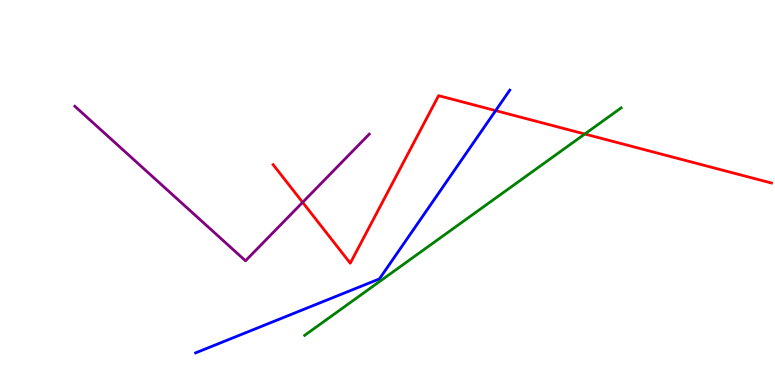[{'lines': ['blue', 'red'], 'intersections': [{'x': 6.4, 'y': 7.13}]}, {'lines': ['green', 'red'], 'intersections': [{'x': 7.55, 'y': 6.52}]}, {'lines': ['purple', 'red'], 'intersections': [{'x': 3.9, 'y': 4.74}]}, {'lines': ['blue', 'green'], 'intersections': []}, {'lines': ['blue', 'purple'], 'intersections': []}, {'lines': ['green', 'purple'], 'intersections': []}]